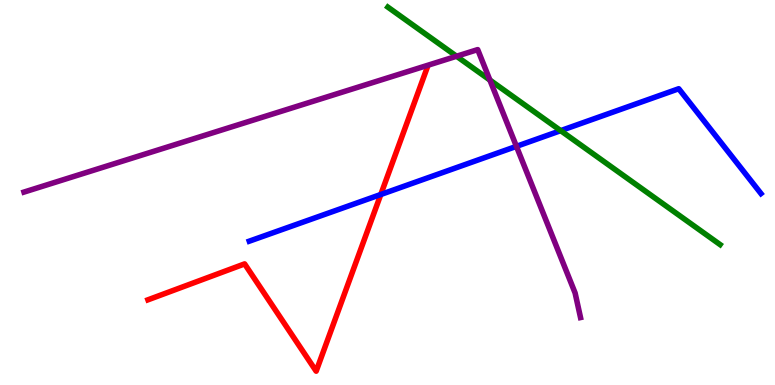[{'lines': ['blue', 'red'], 'intersections': [{'x': 4.91, 'y': 4.95}]}, {'lines': ['green', 'red'], 'intersections': []}, {'lines': ['purple', 'red'], 'intersections': []}, {'lines': ['blue', 'green'], 'intersections': [{'x': 7.23, 'y': 6.61}]}, {'lines': ['blue', 'purple'], 'intersections': [{'x': 6.66, 'y': 6.2}]}, {'lines': ['green', 'purple'], 'intersections': [{'x': 5.89, 'y': 8.54}, {'x': 6.32, 'y': 7.92}]}]